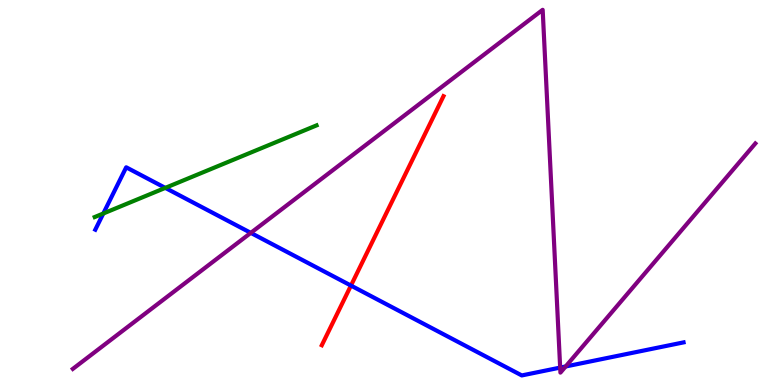[{'lines': ['blue', 'red'], 'intersections': [{'x': 4.53, 'y': 2.58}]}, {'lines': ['green', 'red'], 'intersections': []}, {'lines': ['purple', 'red'], 'intersections': []}, {'lines': ['blue', 'green'], 'intersections': [{'x': 1.33, 'y': 4.45}, {'x': 2.13, 'y': 5.12}]}, {'lines': ['blue', 'purple'], 'intersections': [{'x': 3.24, 'y': 3.95}, {'x': 7.23, 'y': 0.452}, {'x': 7.3, 'y': 0.481}]}, {'lines': ['green', 'purple'], 'intersections': []}]